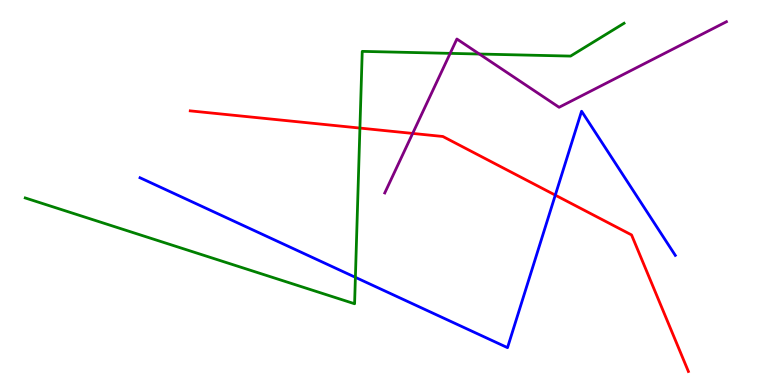[{'lines': ['blue', 'red'], 'intersections': [{'x': 7.17, 'y': 4.93}]}, {'lines': ['green', 'red'], 'intersections': [{'x': 4.64, 'y': 6.67}]}, {'lines': ['purple', 'red'], 'intersections': [{'x': 5.32, 'y': 6.53}]}, {'lines': ['blue', 'green'], 'intersections': [{'x': 4.59, 'y': 2.8}]}, {'lines': ['blue', 'purple'], 'intersections': []}, {'lines': ['green', 'purple'], 'intersections': [{'x': 5.81, 'y': 8.61}, {'x': 6.19, 'y': 8.6}]}]